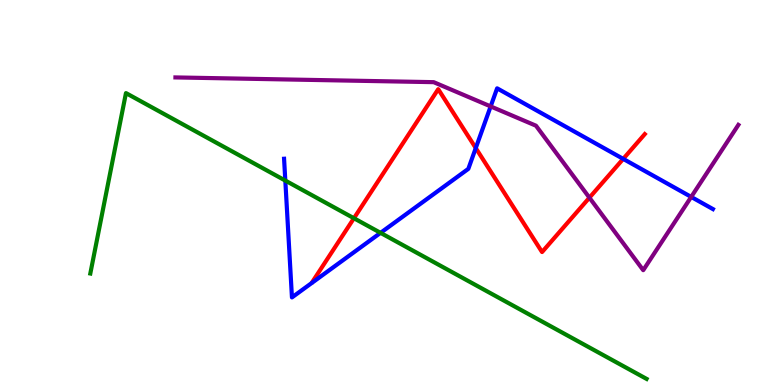[{'lines': ['blue', 'red'], 'intersections': [{'x': 6.14, 'y': 6.15}, {'x': 8.04, 'y': 5.87}]}, {'lines': ['green', 'red'], 'intersections': [{'x': 4.57, 'y': 4.33}]}, {'lines': ['purple', 'red'], 'intersections': [{'x': 7.61, 'y': 4.87}]}, {'lines': ['blue', 'green'], 'intersections': [{'x': 3.68, 'y': 5.31}, {'x': 4.91, 'y': 3.95}]}, {'lines': ['blue', 'purple'], 'intersections': [{'x': 6.33, 'y': 7.24}, {'x': 8.92, 'y': 4.89}]}, {'lines': ['green', 'purple'], 'intersections': []}]